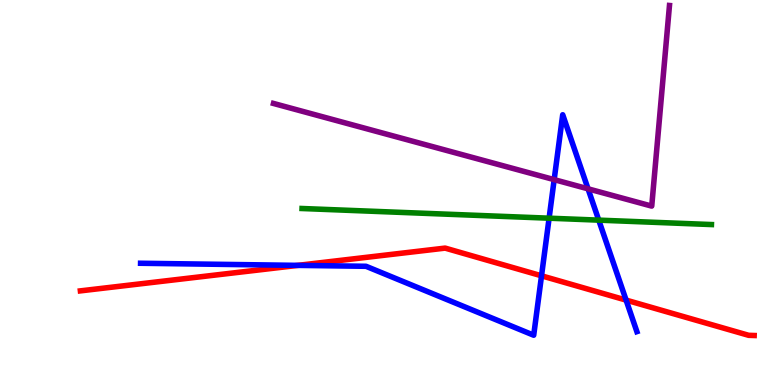[{'lines': ['blue', 'red'], 'intersections': [{'x': 3.84, 'y': 3.11}, {'x': 6.99, 'y': 2.84}, {'x': 8.08, 'y': 2.21}]}, {'lines': ['green', 'red'], 'intersections': []}, {'lines': ['purple', 'red'], 'intersections': []}, {'lines': ['blue', 'green'], 'intersections': [{'x': 7.09, 'y': 4.33}, {'x': 7.73, 'y': 4.28}]}, {'lines': ['blue', 'purple'], 'intersections': [{'x': 7.15, 'y': 5.33}, {'x': 7.59, 'y': 5.1}]}, {'lines': ['green', 'purple'], 'intersections': []}]